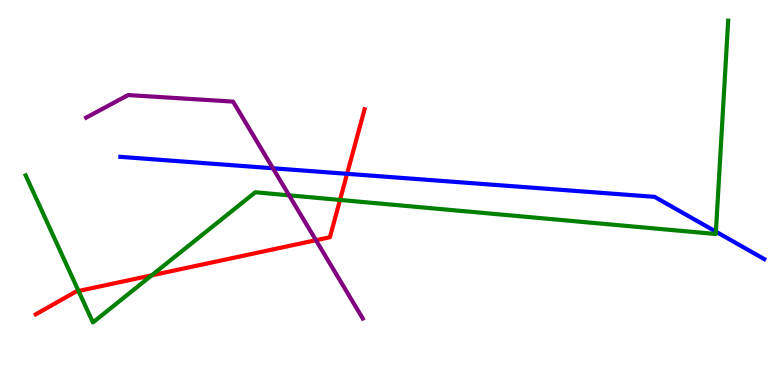[{'lines': ['blue', 'red'], 'intersections': [{'x': 4.48, 'y': 5.49}]}, {'lines': ['green', 'red'], 'intersections': [{'x': 1.01, 'y': 2.44}, {'x': 1.96, 'y': 2.85}, {'x': 4.39, 'y': 4.81}]}, {'lines': ['purple', 'red'], 'intersections': [{'x': 4.08, 'y': 3.76}]}, {'lines': ['blue', 'green'], 'intersections': [{'x': 9.24, 'y': 3.98}]}, {'lines': ['blue', 'purple'], 'intersections': [{'x': 3.52, 'y': 5.63}]}, {'lines': ['green', 'purple'], 'intersections': [{'x': 3.73, 'y': 4.93}]}]